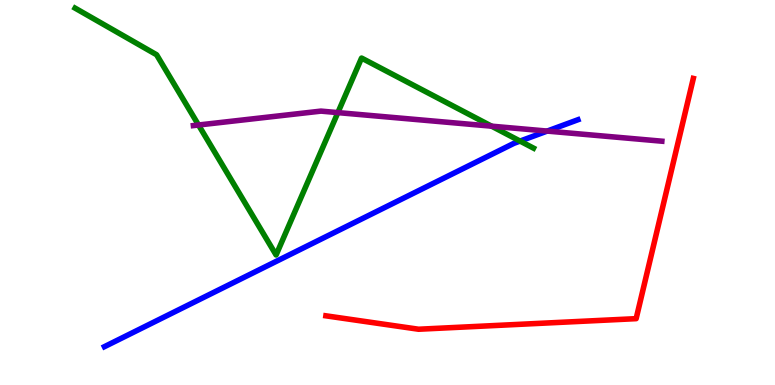[{'lines': ['blue', 'red'], 'intersections': []}, {'lines': ['green', 'red'], 'intersections': []}, {'lines': ['purple', 'red'], 'intersections': []}, {'lines': ['blue', 'green'], 'intersections': [{'x': 6.71, 'y': 6.34}]}, {'lines': ['blue', 'purple'], 'intersections': [{'x': 7.06, 'y': 6.6}]}, {'lines': ['green', 'purple'], 'intersections': [{'x': 2.56, 'y': 6.75}, {'x': 4.36, 'y': 7.08}, {'x': 6.34, 'y': 6.72}]}]